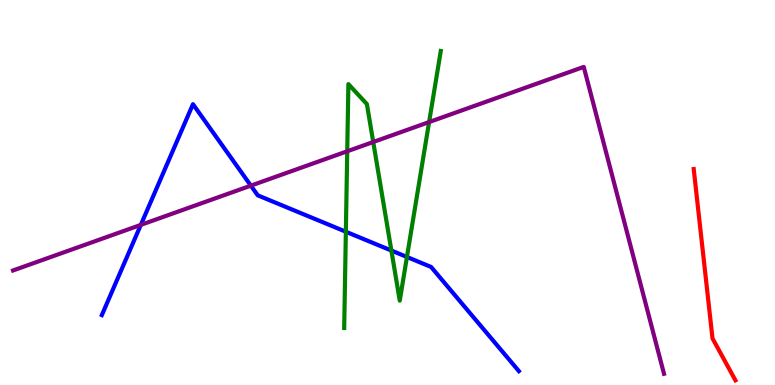[{'lines': ['blue', 'red'], 'intersections': []}, {'lines': ['green', 'red'], 'intersections': []}, {'lines': ['purple', 'red'], 'intersections': []}, {'lines': ['blue', 'green'], 'intersections': [{'x': 4.46, 'y': 3.98}, {'x': 5.05, 'y': 3.49}, {'x': 5.25, 'y': 3.33}]}, {'lines': ['blue', 'purple'], 'intersections': [{'x': 1.82, 'y': 4.16}, {'x': 3.24, 'y': 5.18}]}, {'lines': ['green', 'purple'], 'intersections': [{'x': 4.48, 'y': 6.07}, {'x': 4.82, 'y': 6.31}, {'x': 5.54, 'y': 6.83}]}]